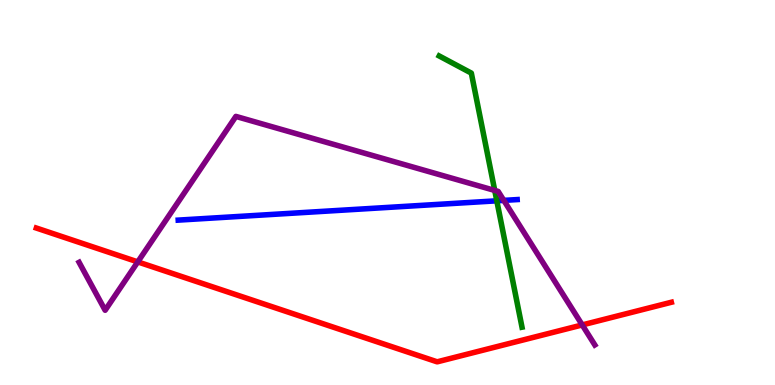[{'lines': ['blue', 'red'], 'intersections': []}, {'lines': ['green', 'red'], 'intersections': []}, {'lines': ['purple', 'red'], 'intersections': [{'x': 1.78, 'y': 3.2}, {'x': 7.51, 'y': 1.56}]}, {'lines': ['blue', 'green'], 'intersections': [{'x': 6.41, 'y': 4.78}]}, {'lines': ['blue', 'purple'], 'intersections': [{'x': 6.5, 'y': 4.8}]}, {'lines': ['green', 'purple'], 'intersections': [{'x': 6.38, 'y': 5.05}]}]